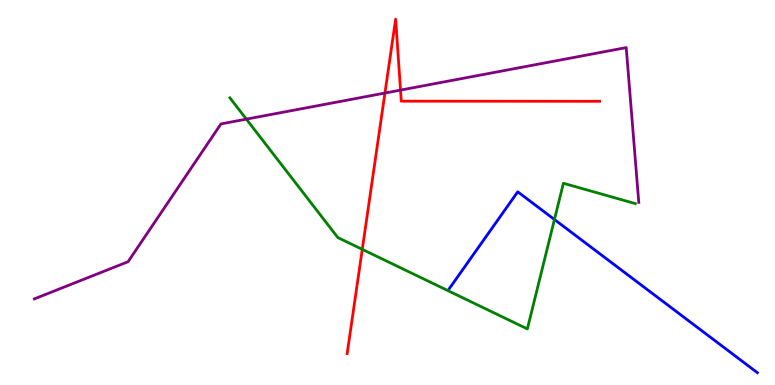[{'lines': ['blue', 'red'], 'intersections': []}, {'lines': ['green', 'red'], 'intersections': [{'x': 4.67, 'y': 3.52}]}, {'lines': ['purple', 'red'], 'intersections': [{'x': 4.97, 'y': 7.58}, {'x': 5.17, 'y': 7.66}]}, {'lines': ['blue', 'green'], 'intersections': [{'x': 7.15, 'y': 4.3}]}, {'lines': ['blue', 'purple'], 'intersections': []}, {'lines': ['green', 'purple'], 'intersections': [{'x': 3.18, 'y': 6.91}]}]